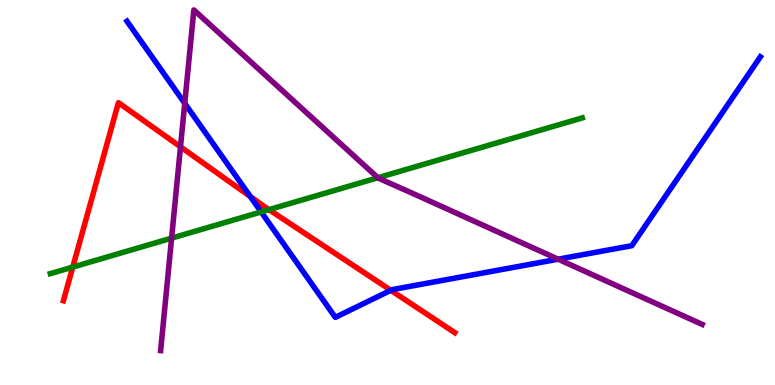[{'lines': ['blue', 'red'], 'intersections': [{'x': 3.23, 'y': 4.89}, {'x': 5.04, 'y': 2.46}]}, {'lines': ['green', 'red'], 'intersections': [{'x': 0.939, 'y': 3.06}, {'x': 3.47, 'y': 4.55}]}, {'lines': ['purple', 'red'], 'intersections': [{'x': 2.33, 'y': 6.19}]}, {'lines': ['blue', 'green'], 'intersections': [{'x': 3.37, 'y': 4.5}]}, {'lines': ['blue', 'purple'], 'intersections': [{'x': 2.38, 'y': 7.32}, {'x': 7.2, 'y': 3.27}]}, {'lines': ['green', 'purple'], 'intersections': [{'x': 2.21, 'y': 3.81}, {'x': 4.88, 'y': 5.38}]}]